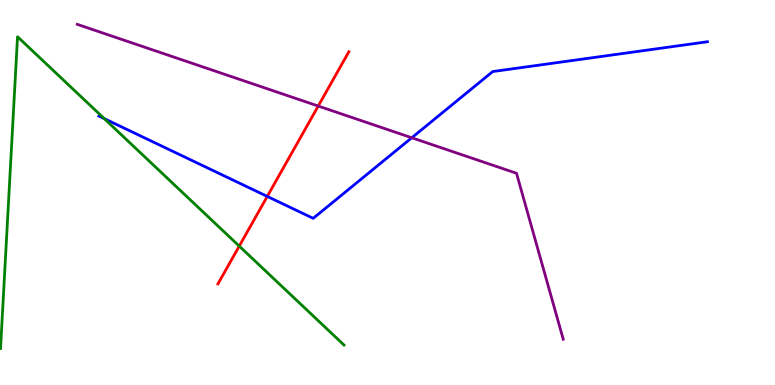[{'lines': ['blue', 'red'], 'intersections': [{'x': 3.45, 'y': 4.9}]}, {'lines': ['green', 'red'], 'intersections': [{'x': 3.09, 'y': 3.61}]}, {'lines': ['purple', 'red'], 'intersections': [{'x': 4.11, 'y': 7.25}]}, {'lines': ['blue', 'green'], 'intersections': [{'x': 1.35, 'y': 6.92}]}, {'lines': ['blue', 'purple'], 'intersections': [{'x': 5.31, 'y': 6.42}]}, {'lines': ['green', 'purple'], 'intersections': []}]